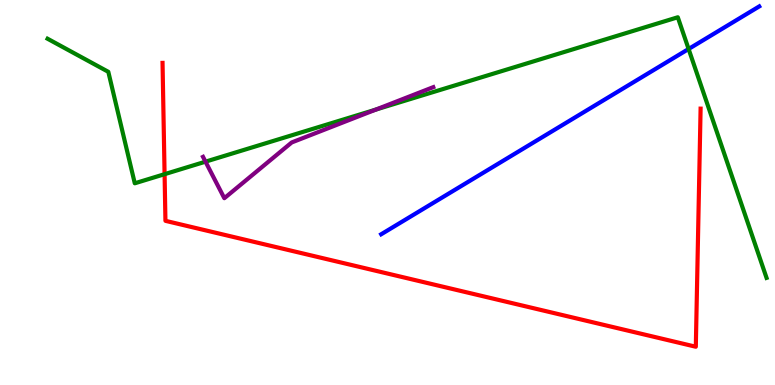[{'lines': ['blue', 'red'], 'intersections': []}, {'lines': ['green', 'red'], 'intersections': [{'x': 2.12, 'y': 5.48}]}, {'lines': ['purple', 'red'], 'intersections': []}, {'lines': ['blue', 'green'], 'intersections': [{'x': 8.89, 'y': 8.73}]}, {'lines': ['blue', 'purple'], 'intersections': []}, {'lines': ['green', 'purple'], 'intersections': [{'x': 2.65, 'y': 5.8}, {'x': 4.85, 'y': 7.15}]}]